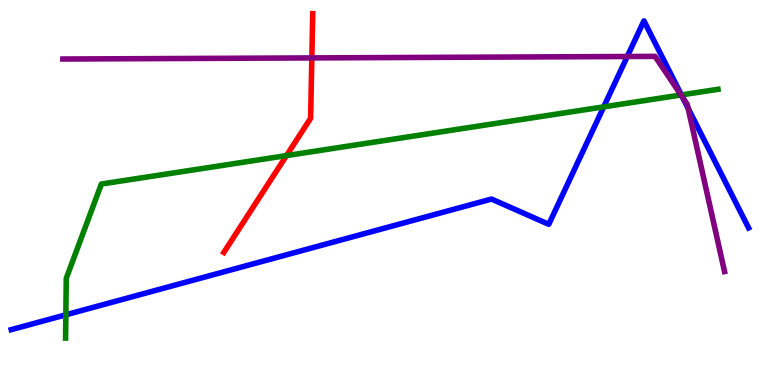[{'lines': ['blue', 'red'], 'intersections': []}, {'lines': ['green', 'red'], 'intersections': [{'x': 3.7, 'y': 5.96}]}, {'lines': ['purple', 'red'], 'intersections': [{'x': 4.02, 'y': 8.5}]}, {'lines': ['blue', 'green'], 'intersections': [{'x': 0.85, 'y': 1.82}, {'x': 7.79, 'y': 7.22}, {'x': 8.79, 'y': 7.53}]}, {'lines': ['blue', 'purple'], 'intersections': [{'x': 8.09, 'y': 8.53}, {'x': 8.81, 'y': 7.46}, {'x': 8.88, 'y': 7.19}]}, {'lines': ['green', 'purple'], 'intersections': [{'x': 8.79, 'y': 7.53}]}]